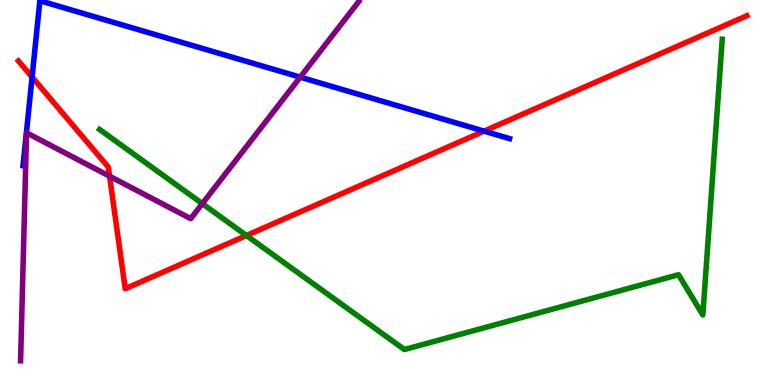[{'lines': ['blue', 'red'], 'intersections': [{'x': 0.414, 'y': 8.0}, {'x': 6.25, 'y': 6.59}]}, {'lines': ['green', 'red'], 'intersections': [{'x': 3.18, 'y': 3.88}]}, {'lines': ['purple', 'red'], 'intersections': [{'x': 1.41, 'y': 5.42}]}, {'lines': ['blue', 'green'], 'intersections': []}, {'lines': ['blue', 'purple'], 'intersections': [{'x': 3.87, 'y': 8.0}]}, {'lines': ['green', 'purple'], 'intersections': [{'x': 2.61, 'y': 4.71}]}]